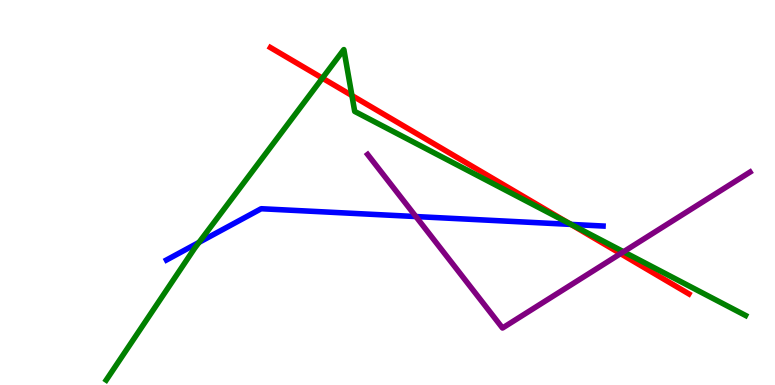[{'lines': ['blue', 'red'], 'intersections': [{'x': 7.37, 'y': 4.17}]}, {'lines': ['green', 'red'], 'intersections': [{'x': 4.16, 'y': 7.97}, {'x': 4.54, 'y': 7.52}, {'x': 7.34, 'y': 4.2}]}, {'lines': ['purple', 'red'], 'intersections': [{'x': 8.01, 'y': 3.41}]}, {'lines': ['blue', 'green'], 'intersections': [{'x': 2.57, 'y': 3.7}, {'x': 7.37, 'y': 4.17}]}, {'lines': ['blue', 'purple'], 'intersections': [{'x': 5.37, 'y': 4.38}]}, {'lines': ['green', 'purple'], 'intersections': [{'x': 8.05, 'y': 3.46}]}]